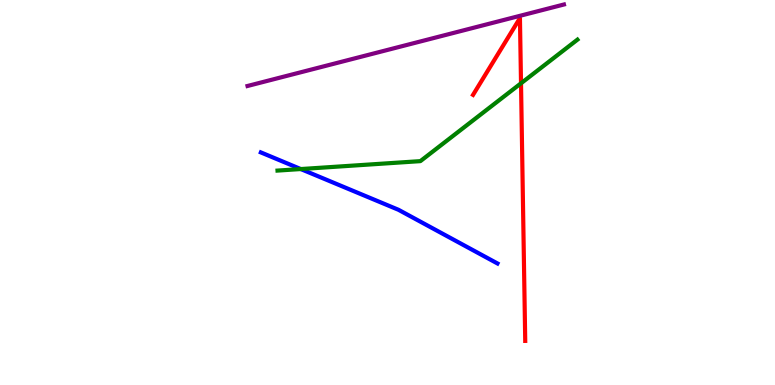[{'lines': ['blue', 'red'], 'intersections': []}, {'lines': ['green', 'red'], 'intersections': [{'x': 6.72, 'y': 7.84}]}, {'lines': ['purple', 'red'], 'intersections': []}, {'lines': ['blue', 'green'], 'intersections': [{'x': 3.88, 'y': 5.61}]}, {'lines': ['blue', 'purple'], 'intersections': []}, {'lines': ['green', 'purple'], 'intersections': []}]